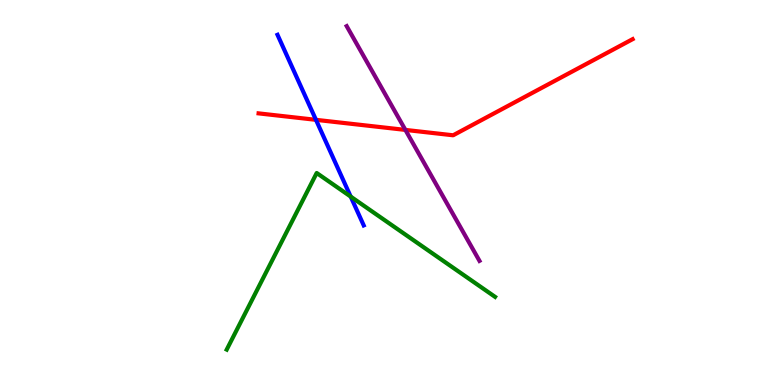[{'lines': ['blue', 'red'], 'intersections': [{'x': 4.08, 'y': 6.89}]}, {'lines': ['green', 'red'], 'intersections': []}, {'lines': ['purple', 'red'], 'intersections': [{'x': 5.23, 'y': 6.63}]}, {'lines': ['blue', 'green'], 'intersections': [{'x': 4.53, 'y': 4.89}]}, {'lines': ['blue', 'purple'], 'intersections': []}, {'lines': ['green', 'purple'], 'intersections': []}]